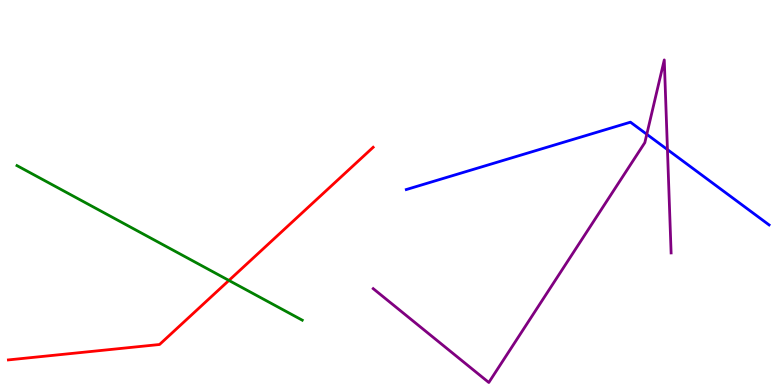[{'lines': ['blue', 'red'], 'intersections': []}, {'lines': ['green', 'red'], 'intersections': [{'x': 2.95, 'y': 2.72}]}, {'lines': ['purple', 'red'], 'intersections': []}, {'lines': ['blue', 'green'], 'intersections': []}, {'lines': ['blue', 'purple'], 'intersections': [{'x': 8.35, 'y': 6.51}, {'x': 8.61, 'y': 6.11}]}, {'lines': ['green', 'purple'], 'intersections': []}]